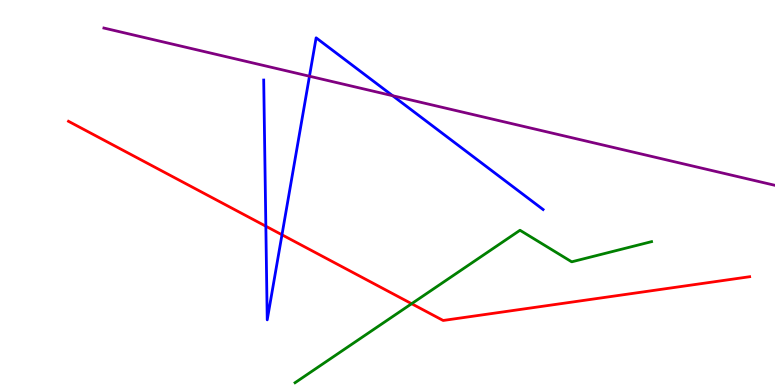[{'lines': ['blue', 'red'], 'intersections': [{'x': 3.43, 'y': 4.12}, {'x': 3.64, 'y': 3.9}]}, {'lines': ['green', 'red'], 'intersections': [{'x': 5.31, 'y': 2.11}]}, {'lines': ['purple', 'red'], 'intersections': []}, {'lines': ['blue', 'green'], 'intersections': []}, {'lines': ['blue', 'purple'], 'intersections': [{'x': 3.99, 'y': 8.02}, {'x': 5.07, 'y': 7.51}]}, {'lines': ['green', 'purple'], 'intersections': []}]